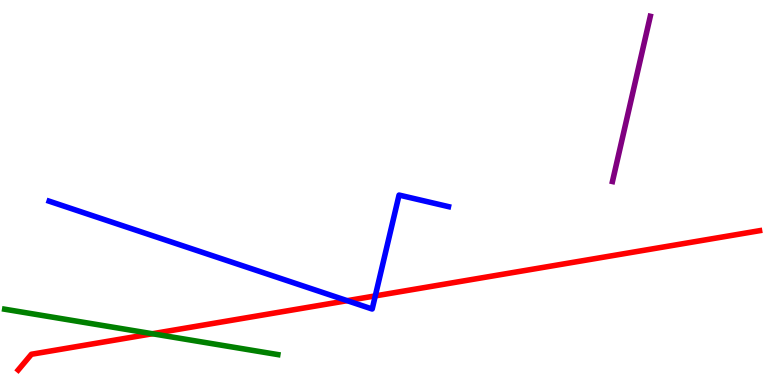[{'lines': ['blue', 'red'], 'intersections': [{'x': 4.48, 'y': 2.19}, {'x': 4.84, 'y': 2.31}]}, {'lines': ['green', 'red'], 'intersections': [{'x': 1.97, 'y': 1.33}]}, {'lines': ['purple', 'red'], 'intersections': []}, {'lines': ['blue', 'green'], 'intersections': []}, {'lines': ['blue', 'purple'], 'intersections': []}, {'lines': ['green', 'purple'], 'intersections': []}]